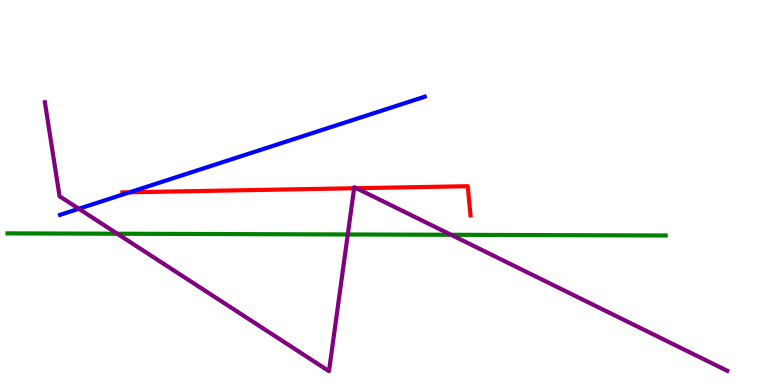[{'lines': ['blue', 'red'], 'intersections': [{'x': 1.67, 'y': 5.01}]}, {'lines': ['green', 'red'], 'intersections': []}, {'lines': ['purple', 'red'], 'intersections': [{'x': 4.57, 'y': 5.11}, {'x': 4.6, 'y': 5.11}]}, {'lines': ['blue', 'green'], 'intersections': []}, {'lines': ['blue', 'purple'], 'intersections': [{'x': 1.02, 'y': 4.58}]}, {'lines': ['green', 'purple'], 'intersections': [{'x': 1.51, 'y': 3.93}, {'x': 4.49, 'y': 3.91}, {'x': 5.82, 'y': 3.9}]}]